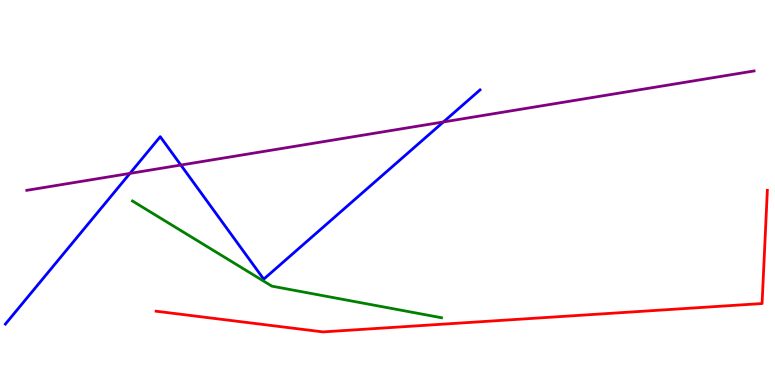[{'lines': ['blue', 'red'], 'intersections': []}, {'lines': ['green', 'red'], 'intersections': []}, {'lines': ['purple', 'red'], 'intersections': []}, {'lines': ['blue', 'green'], 'intersections': []}, {'lines': ['blue', 'purple'], 'intersections': [{'x': 1.68, 'y': 5.5}, {'x': 2.33, 'y': 5.71}, {'x': 5.72, 'y': 6.83}]}, {'lines': ['green', 'purple'], 'intersections': []}]